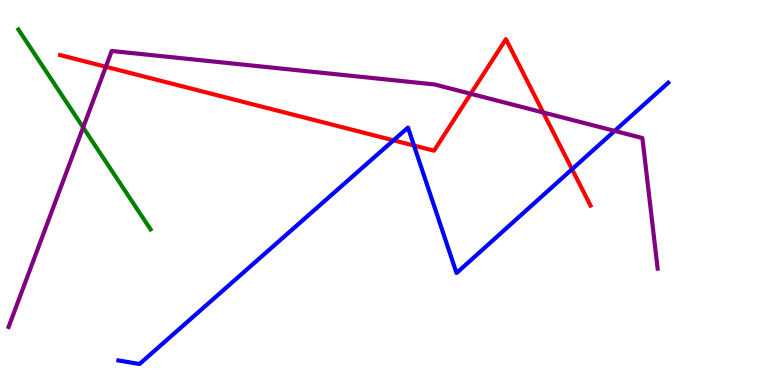[{'lines': ['blue', 'red'], 'intersections': [{'x': 5.08, 'y': 6.36}, {'x': 5.34, 'y': 6.22}, {'x': 7.38, 'y': 5.6}]}, {'lines': ['green', 'red'], 'intersections': []}, {'lines': ['purple', 'red'], 'intersections': [{'x': 1.37, 'y': 8.27}, {'x': 6.07, 'y': 7.56}, {'x': 7.01, 'y': 7.08}]}, {'lines': ['blue', 'green'], 'intersections': []}, {'lines': ['blue', 'purple'], 'intersections': [{'x': 7.93, 'y': 6.6}]}, {'lines': ['green', 'purple'], 'intersections': [{'x': 1.07, 'y': 6.69}]}]